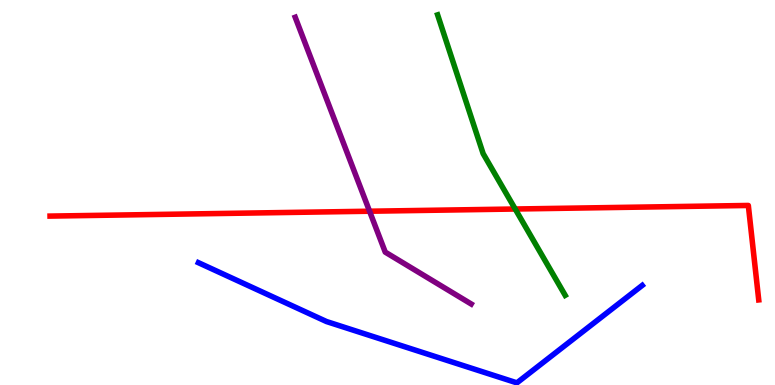[{'lines': ['blue', 'red'], 'intersections': []}, {'lines': ['green', 'red'], 'intersections': [{'x': 6.65, 'y': 4.57}]}, {'lines': ['purple', 'red'], 'intersections': [{'x': 4.77, 'y': 4.51}]}, {'lines': ['blue', 'green'], 'intersections': []}, {'lines': ['blue', 'purple'], 'intersections': []}, {'lines': ['green', 'purple'], 'intersections': []}]